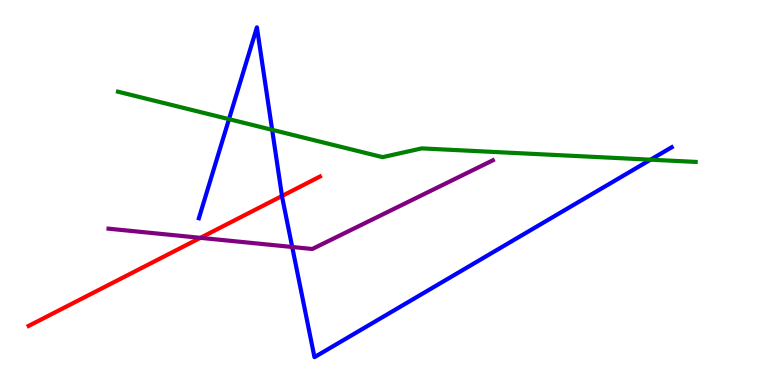[{'lines': ['blue', 'red'], 'intersections': [{'x': 3.64, 'y': 4.91}]}, {'lines': ['green', 'red'], 'intersections': []}, {'lines': ['purple', 'red'], 'intersections': [{'x': 2.59, 'y': 3.82}]}, {'lines': ['blue', 'green'], 'intersections': [{'x': 2.95, 'y': 6.91}, {'x': 3.51, 'y': 6.63}, {'x': 8.39, 'y': 5.85}]}, {'lines': ['blue', 'purple'], 'intersections': [{'x': 3.77, 'y': 3.58}]}, {'lines': ['green', 'purple'], 'intersections': []}]